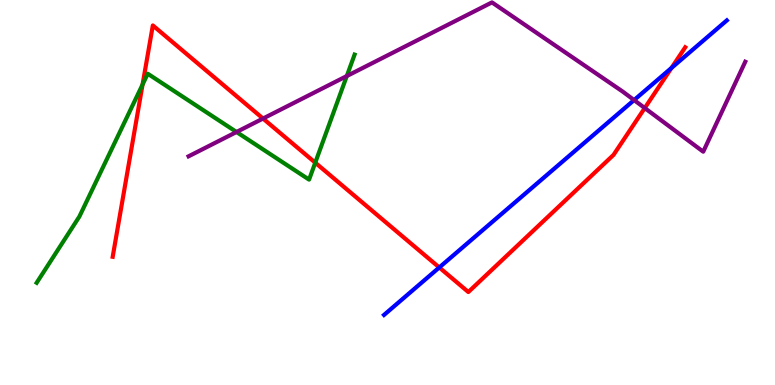[{'lines': ['blue', 'red'], 'intersections': [{'x': 5.67, 'y': 3.05}, {'x': 8.66, 'y': 8.24}]}, {'lines': ['green', 'red'], 'intersections': [{'x': 1.84, 'y': 7.8}, {'x': 4.07, 'y': 5.77}]}, {'lines': ['purple', 'red'], 'intersections': [{'x': 3.39, 'y': 6.92}, {'x': 8.32, 'y': 7.19}]}, {'lines': ['blue', 'green'], 'intersections': []}, {'lines': ['blue', 'purple'], 'intersections': [{'x': 8.18, 'y': 7.4}]}, {'lines': ['green', 'purple'], 'intersections': [{'x': 3.05, 'y': 6.57}, {'x': 4.47, 'y': 8.02}]}]